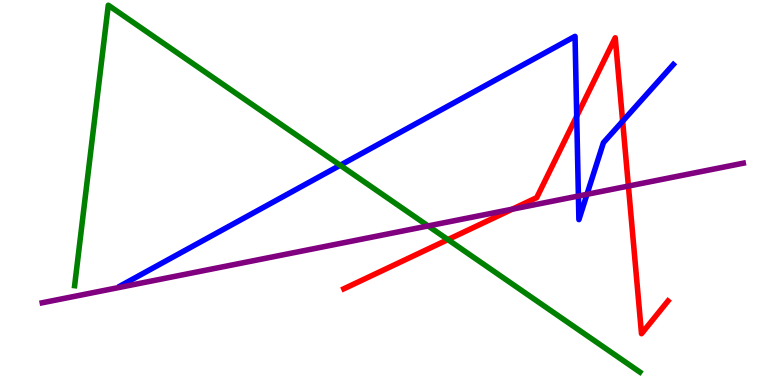[{'lines': ['blue', 'red'], 'intersections': [{'x': 7.44, 'y': 6.98}, {'x': 8.03, 'y': 6.85}]}, {'lines': ['green', 'red'], 'intersections': [{'x': 5.78, 'y': 3.78}]}, {'lines': ['purple', 'red'], 'intersections': [{'x': 6.61, 'y': 4.57}, {'x': 8.11, 'y': 5.17}]}, {'lines': ['blue', 'green'], 'intersections': [{'x': 4.39, 'y': 5.71}]}, {'lines': ['blue', 'purple'], 'intersections': [{'x': 7.46, 'y': 4.91}, {'x': 7.57, 'y': 4.95}]}, {'lines': ['green', 'purple'], 'intersections': [{'x': 5.52, 'y': 4.13}]}]